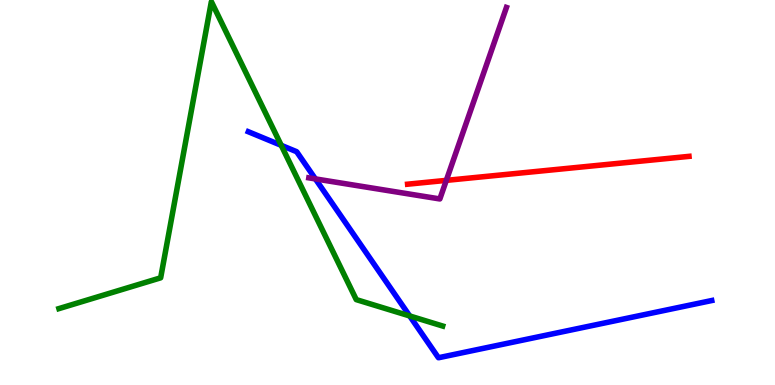[{'lines': ['blue', 'red'], 'intersections': []}, {'lines': ['green', 'red'], 'intersections': []}, {'lines': ['purple', 'red'], 'intersections': [{'x': 5.76, 'y': 5.32}]}, {'lines': ['blue', 'green'], 'intersections': [{'x': 3.63, 'y': 6.23}, {'x': 5.29, 'y': 1.79}]}, {'lines': ['blue', 'purple'], 'intersections': [{'x': 4.07, 'y': 5.35}]}, {'lines': ['green', 'purple'], 'intersections': []}]